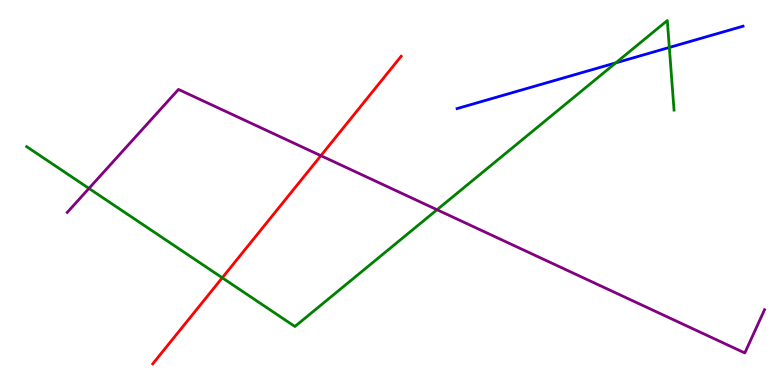[{'lines': ['blue', 'red'], 'intersections': []}, {'lines': ['green', 'red'], 'intersections': [{'x': 2.87, 'y': 2.78}]}, {'lines': ['purple', 'red'], 'intersections': [{'x': 4.14, 'y': 5.96}]}, {'lines': ['blue', 'green'], 'intersections': [{'x': 7.95, 'y': 8.37}, {'x': 8.64, 'y': 8.77}]}, {'lines': ['blue', 'purple'], 'intersections': []}, {'lines': ['green', 'purple'], 'intersections': [{'x': 1.15, 'y': 5.11}, {'x': 5.64, 'y': 4.55}]}]